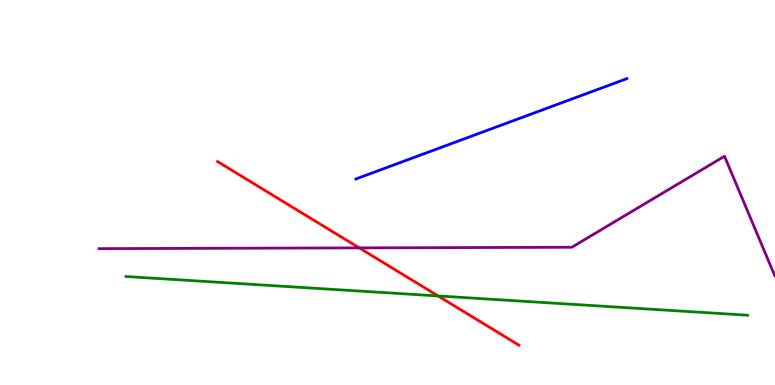[{'lines': ['blue', 'red'], 'intersections': []}, {'lines': ['green', 'red'], 'intersections': [{'x': 5.65, 'y': 2.31}]}, {'lines': ['purple', 'red'], 'intersections': [{'x': 4.64, 'y': 3.56}]}, {'lines': ['blue', 'green'], 'intersections': []}, {'lines': ['blue', 'purple'], 'intersections': []}, {'lines': ['green', 'purple'], 'intersections': []}]